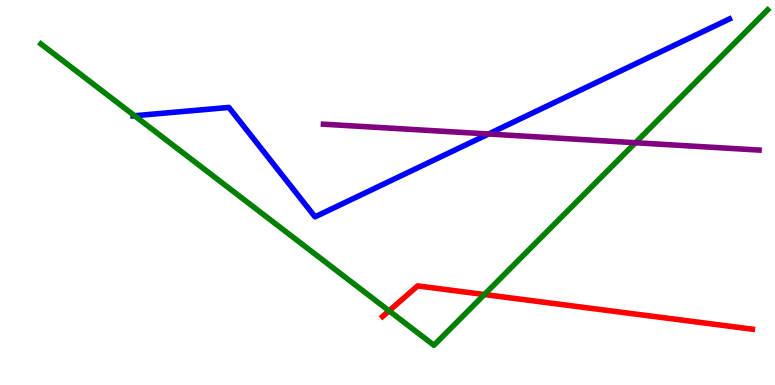[{'lines': ['blue', 'red'], 'intersections': []}, {'lines': ['green', 'red'], 'intersections': [{'x': 5.02, 'y': 1.93}, {'x': 6.25, 'y': 2.35}]}, {'lines': ['purple', 'red'], 'intersections': []}, {'lines': ['blue', 'green'], 'intersections': [{'x': 1.74, 'y': 6.99}]}, {'lines': ['blue', 'purple'], 'intersections': [{'x': 6.3, 'y': 6.52}]}, {'lines': ['green', 'purple'], 'intersections': [{'x': 8.2, 'y': 6.29}]}]